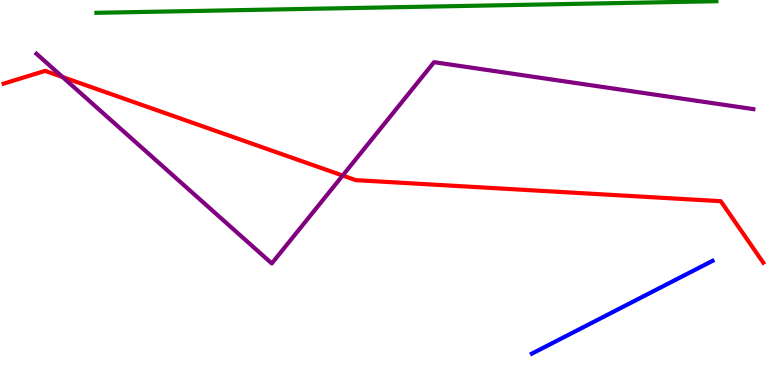[{'lines': ['blue', 'red'], 'intersections': []}, {'lines': ['green', 'red'], 'intersections': []}, {'lines': ['purple', 'red'], 'intersections': [{'x': 0.807, 'y': 8.0}, {'x': 4.42, 'y': 5.44}]}, {'lines': ['blue', 'green'], 'intersections': []}, {'lines': ['blue', 'purple'], 'intersections': []}, {'lines': ['green', 'purple'], 'intersections': []}]